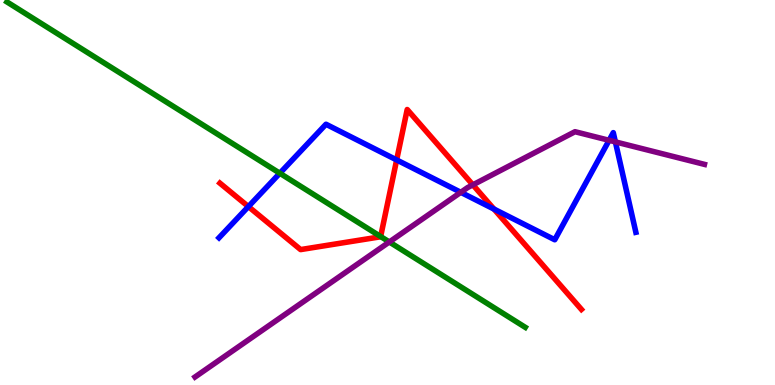[{'lines': ['blue', 'red'], 'intersections': [{'x': 3.21, 'y': 4.63}, {'x': 5.12, 'y': 5.85}, {'x': 6.37, 'y': 4.57}]}, {'lines': ['green', 'red'], 'intersections': [{'x': 4.91, 'y': 3.86}]}, {'lines': ['purple', 'red'], 'intersections': [{'x': 6.1, 'y': 5.2}]}, {'lines': ['blue', 'green'], 'intersections': [{'x': 3.61, 'y': 5.5}]}, {'lines': ['blue', 'purple'], 'intersections': [{'x': 5.95, 'y': 5.0}, {'x': 7.86, 'y': 6.36}, {'x': 7.94, 'y': 6.31}]}, {'lines': ['green', 'purple'], 'intersections': [{'x': 5.02, 'y': 3.71}]}]